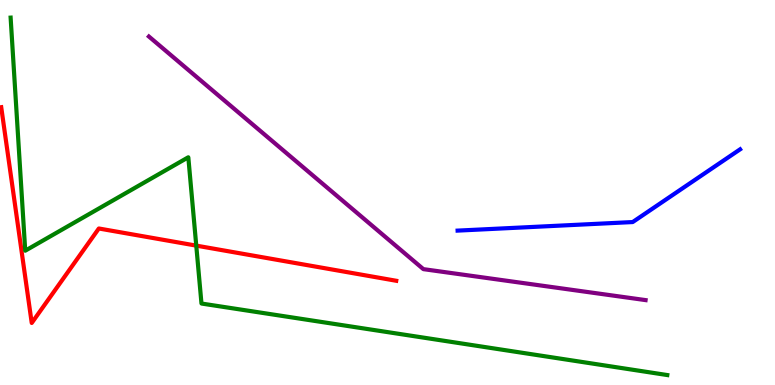[{'lines': ['blue', 'red'], 'intersections': []}, {'lines': ['green', 'red'], 'intersections': [{'x': 2.53, 'y': 3.62}]}, {'lines': ['purple', 'red'], 'intersections': []}, {'lines': ['blue', 'green'], 'intersections': []}, {'lines': ['blue', 'purple'], 'intersections': []}, {'lines': ['green', 'purple'], 'intersections': []}]